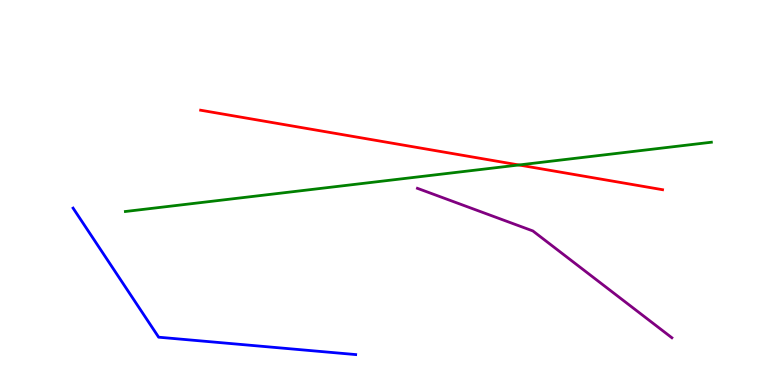[{'lines': ['blue', 'red'], 'intersections': []}, {'lines': ['green', 'red'], 'intersections': [{'x': 6.7, 'y': 5.71}]}, {'lines': ['purple', 'red'], 'intersections': []}, {'lines': ['blue', 'green'], 'intersections': []}, {'lines': ['blue', 'purple'], 'intersections': []}, {'lines': ['green', 'purple'], 'intersections': []}]